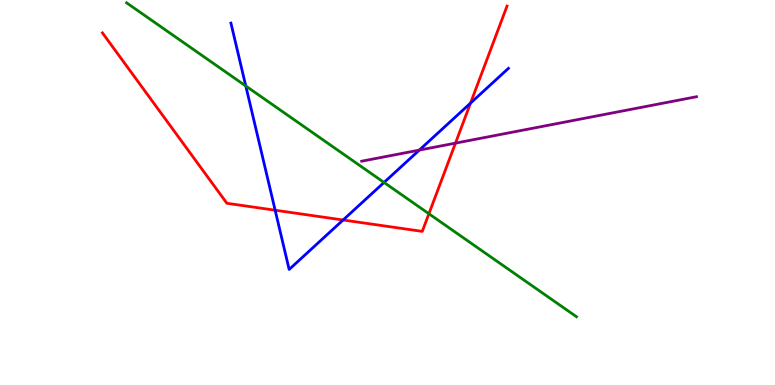[{'lines': ['blue', 'red'], 'intersections': [{'x': 3.55, 'y': 4.54}, {'x': 4.43, 'y': 4.29}, {'x': 6.07, 'y': 7.32}]}, {'lines': ['green', 'red'], 'intersections': [{'x': 5.53, 'y': 4.45}]}, {'lines': ['purple', 'red'], 'intersections': [{'x': 5.88, 'y': 6.28}]}, {'lines': ['blue', 'green'], 'intersections': [{'x': 3.17, 'y': 7.77}, {'x': 4.96, 'y': 5.26}]}, {'lines': ['blue', 'purple'], 'intersections': [{'x': 5.41, 'y': 6.1}]}, {'lines': ['green', 'purple'], 'intersections': []}]